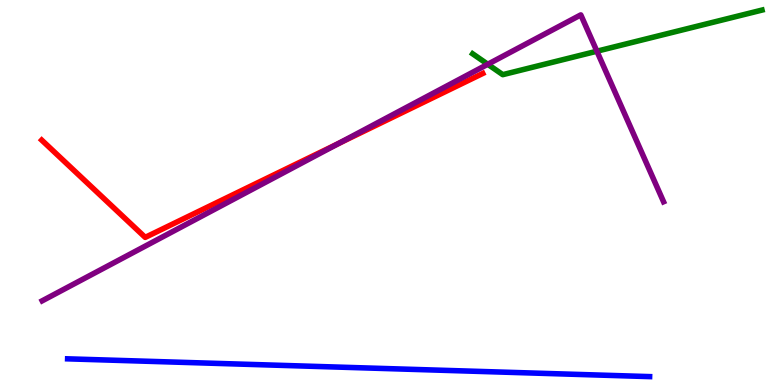[{'lines': ['blue', 'red'], 'intersections': []}, {'lines': ['green', 'red'], 'intersections': []}, {'lines': ['purple', 'red'], 'intersections': [{'x': 4.37, 'y': 6.27}]}, {'lines': ['blue', 'green'], 'intersections': []}, {'lines': ['blue', 'purple'], 'intersections': []}, {'lines': ['green', 'purple'], 'intersections': [{'x': 6.29, 'y': 8.33}, {'x': 7.7, 'y': 8.67}]}]